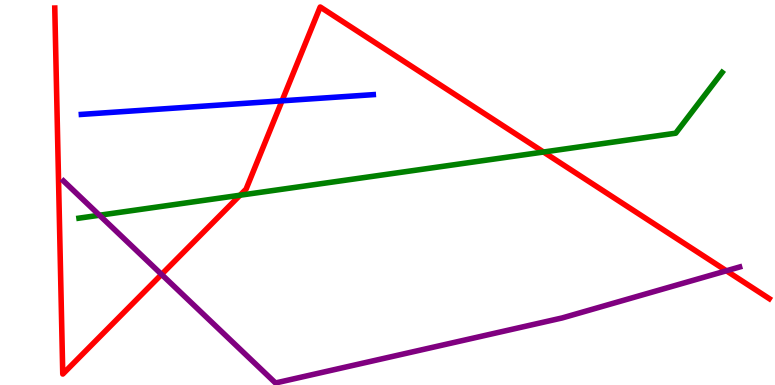[{'lines': ['blue', 'red'], 'intersections': [{'x': 3.64, 'y': 7.38}]}, {'lines': ['green', 'red'], 'intersections': [{'x': 3.1, 'y': 4.93}, {'x': 7.01, 'y': 6.05}]}, {'lines': ['purple', 'red'], 'intersections': [{'x': 2.08, 'y': 2.87}, {'x': 9.37, 'y': 2.97}]}, {'lines': ['blue', 'green'], 'intersections': []}, {'lines': ['blue', 'purple'], 'intersections': []}, {'lines': ['green', 'purple'], 'intersections': [{'x': 1.28, 'y': 4.41}]}]